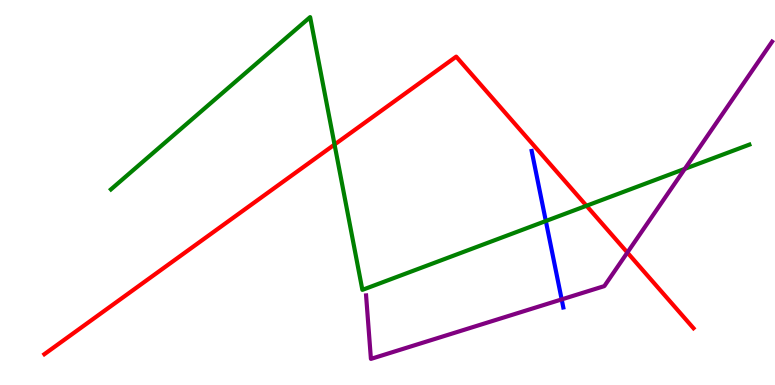[{'lines': ['blue', 'red'], 'intersections': []}, {'lines': ['green', 'red'], 'intersections': [{'x': 4.32, 'y': 6.25}, {'x': 7.57, 'y': 4.66}]}, {'lines': ['purple', 'red'], 'intersections': [{'x': 8.1, 'y': 3.44}]}, {'lines': ['blue', 'green'], 'intersections': [{'x': 7.04, 'y': 4.26}]}, {'lines': ['blue', 'purple'], 'intersections': [{'x': 7.25, 'y': 2.22}]}, {'lines': ['green', 'purple'], 'intersections': [{'x': 8.84, 'y': 5.61}]}]